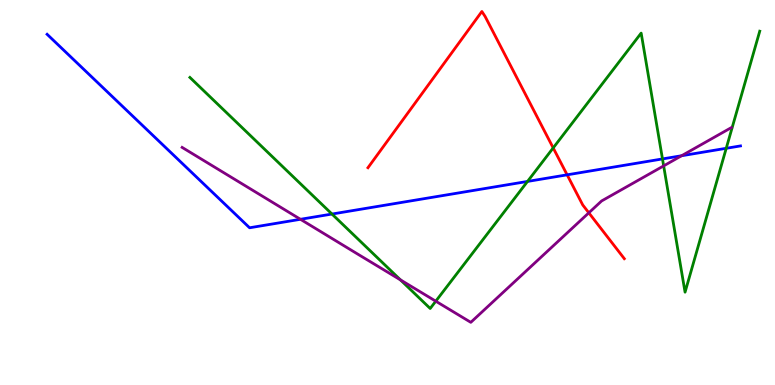[{'lines': ['blue', 'red'], 'intersections': [{'x': 7.32, 'y': 5.46}]}, {'lines': ['green', 'red'], 'intersections': [{'x': 7.14, 'y': 6.16}]}, {'lines': ['purple', 'red'], 'intersections': [{'x': 7.6, 'y': 4.47}]}, {'lines': ['blue', 'green'], 'intersections': [{'x': 4.28, 'y': 4.44}, {'x': 6.81, 'y': 5.29}, {'x': 8.55, 'y': 5.87}, {'x': 9.37, 'y': 6.15}]}, {'lines': ['blue', 'purple'], 'intersections': [{'x': 3.88, 'y': 4.3}, {'x': 8.79, 'y': 5.95}]}, {'lines': ['green', 'purple'], 'intersections': [{'x': 5.17, 'y': 2.73}, {'x': 5.62, 'y': 2.18}, {'x': 8.56, 'y': 5.69}]}]